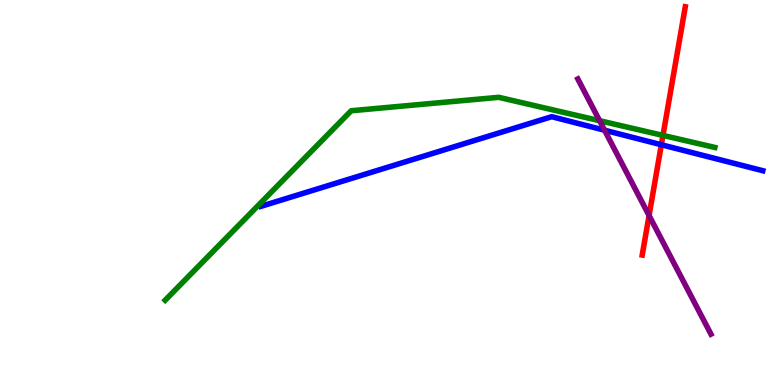[{'lines': ['blue', 'red'], 'intersections': [{'x': 8.53, 'y': 6.24}]}, {'lines': ['green', 'red'], 'intersections': [{'x': 8.55, 'y': 6.48}]}, {'lines': ['purple', 'red'], 'intersections': [{'x': 8.38, 'y': 4.4}]}, {'lines': ['blue', 'green'], 'intersections': []}, {'lines': ['blue', 'purple'], 'intersections': [{'x': 7.8, 'y': 6.62}]}, {'lines': ['green', 'purple'], 'intersections': [{'x': 7.74, 'y': 6.86}]}]